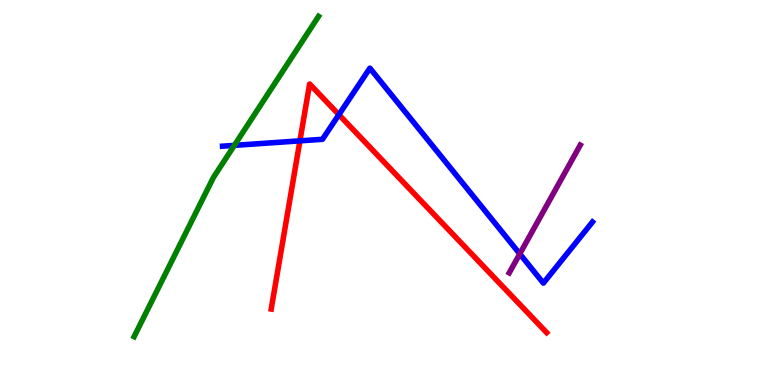[{'lines': ['blue', 'red'], 'intersections': [{'x': 3.87, 'y': 6.34}, {'x': 4.37, 'y': 7.02}]}, {'lines': ['green', 'red'], 'intersections': []}, {'lines': ['purple', 'red'], 'intersections': []}, {'lines': ['blue', 'green'], 'intersections': [{'x': 3.02, 'y': 6.22}]}, {'lines': ['blue', 'purple'], 'intersections': [{'x': 6.71, 'y': 3.41}]}, {'lines': ['green', 'purple'], 'intersections': []}]